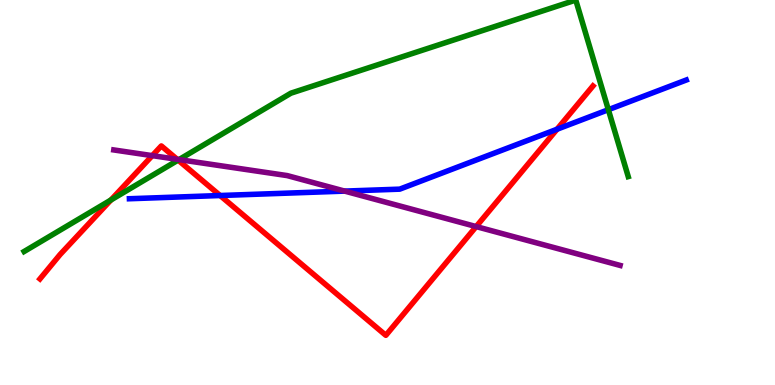[{'lines': ['blue', 'red'], 'intersections': [{'x': 2.84, 'y': 4.92}, {'x': 7.19, 'y': 6.64}]}, {'lines': ['green', 'red'], 'intersections': [{'x': 1.43, 'y': 4.81}, {'x': 2.3, 'y': 5.84}]}, {'lines': ['purple', 'red'], 'intersections': [{'x': 1.96, 'y': 5.96}, {'x': 2.29, 'y': 5.86}, {'x': 6.14, 'y': 4.11}]}, {'lines': ['blue', 'green'], 'intersections': [{'x': 7.85, 'y': 7.15}]}, {'lines': ['blue', 'purple'], 'intersections': [{'x': 4.45, 'y': 5.04}]}, {'lines': ['green', 'purple'], 'intersections': [{'x': 2.31, 'y': 5.85}]}]